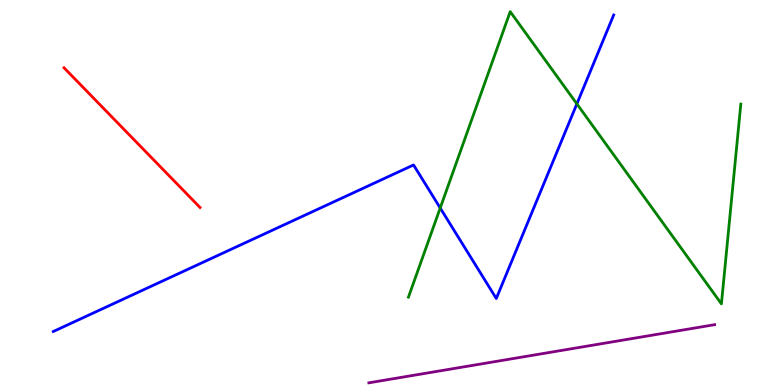[{'lines': ['blue', 'red'], 'intersections': []}, {'lines': ['green', 'red'], 'intersections': []}, {'lines': ['purple', 'red'], 'intersections': []}, {'lines': ['blue', 'green'], 'intersections': [{'x': 5.68, 'y': 4.6}, {'x': 7.44, 'y': 7.3}]}, {'lines': ['blue', 'purple'], 'intersections': []}, {'lines': ['green', 'purple'], 'intersections': []}]